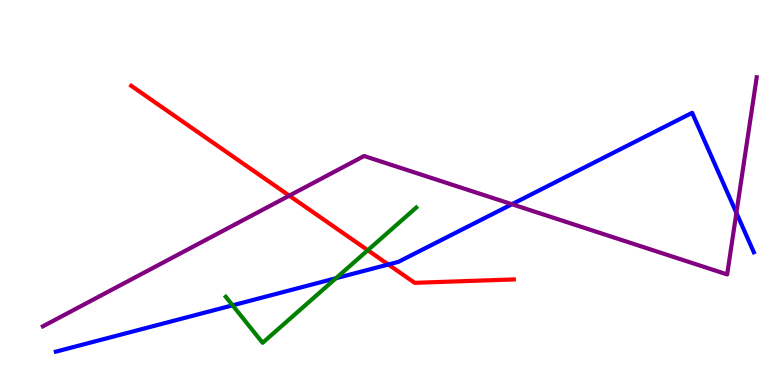[{'lines': ['blue', 'red'], 'intersections': [{'x': 5.01, 'y': 3.13}]}, {'lines': ['green', 'red'], 'intersections': [{'x': 4.75, 'y': 3.5}]}, {'lines': ['purple', 'red'], 'intersections': [{'x': 3.73, 'y': 4.92}]}, {'lines': ['blue', 'green'], 'intersections': [{'x': 3.0, 'y': 2.07}, {'x': 4.34, 'y': 2.77}]}, {'lines': ['blue', 'purple'], 'intersections': [{'x': 6.61, 'y': 4.7}, {'x': 9.5, 'y': 4.47}]}, {'lines': ['green', 'purple'], 'intersections': []}]